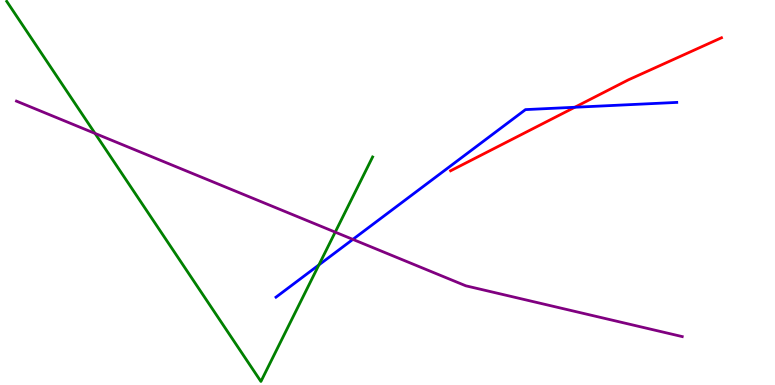[{'lines': ['blue', 'red'], 'intersections': [{'x': 7.42, 'y': 7.21}]}, {'lines': ['green', 'red'], 'intersections': []}, {'lines': ['purple', 'red'], 'intersections': []}, {'lines': ['blue', 'green'], 'intersections': [{'x': 4.11, 'y': 3.12}]}, {'lines': ['blue', 'purple'], 'intersections': [{'x': 4.55, 'y': 3.78}]}, {'lines': ['green', 'purple'], 'intersections': [{'x': 1.23, 'y': 6.53}, {'x': 4.33, 'y': 3.97}]}]